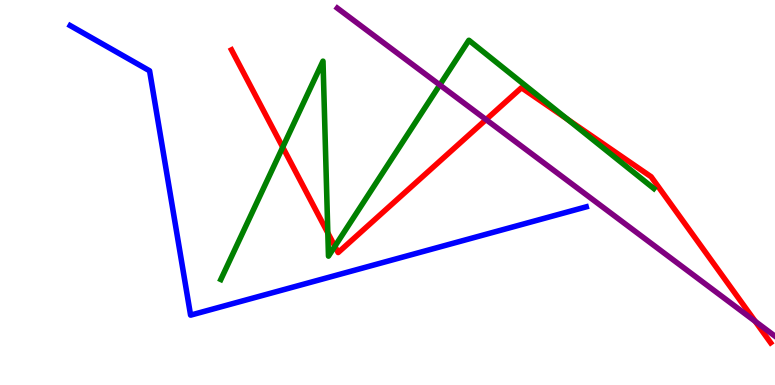[{'lines': ['blue', 'red'], 'intersections': []}, {'lines': ['green', 'red'], 'intersections': [{'x': 3.65, 'y': 6.18}, {'x': 4.23, 'y': 3.95}, {'x': 4.32, 'y': 3.6}, {'x': 7.32, 'y': 6.9}]}, {'lines': ['purple', 'red'], 'intersections': [{'x': 6.27, 'y': 6.89}, {'x': 9.75, 'y': 1.65}]}, {'lines': ['blue', 'green'], 'intersections': []}, {'lines': ['blue', 'purple'], 'intersections': []}, {'lines': ['green', 'purple'], 'intersections': [{'x': 5.67, 'y': 7.79}]}]